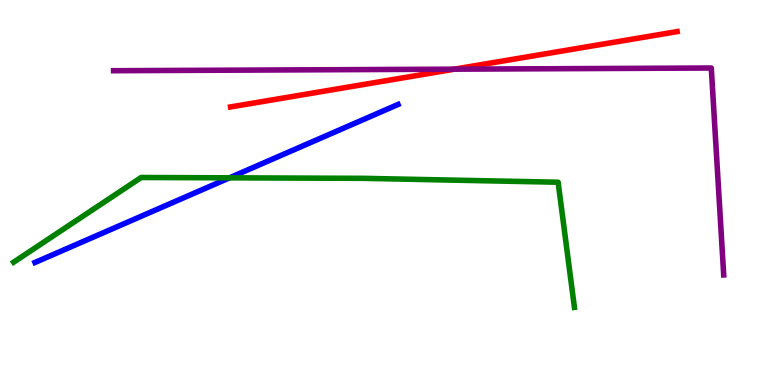[{'lines': ['blue', 'red'], 'intersections': []}, {'lines': ['green', 'red'], 'intersections': []}, {'lines': ['purple', 'red'], 'intersections': [{'x': 5.86, 'y': 8.2}]}, {'lines': ['blue', 'green'], 'intersections': [{'x': 2.96, 'y': 5.38}]}, {'lines': ['blue', 'purple'], 'intersections': []}, {'lines': ['green', 'purple'], 'intersections': []}]